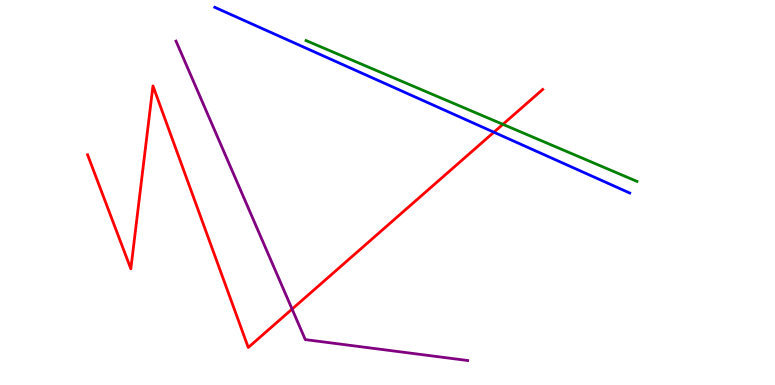[{'lines': ['blue', 'red'], 'intersections': [{'x': 6.37, 'y': 6.57}]}, {'lines': ['green', 'red'], 'intersections': [{'x': 6.49, 'y': 6.77}]}, {'lines': ['purple', 'red'], 'intersections': [{'x': 3.77, 'y': 1.97}]}, {'lines': ['blue', 'green'], 'intersections': []}, {'lines': ['blue', 'purple'], 'intersections': []}, {'lines': ['green', 'purple'], 'intersections': []}]